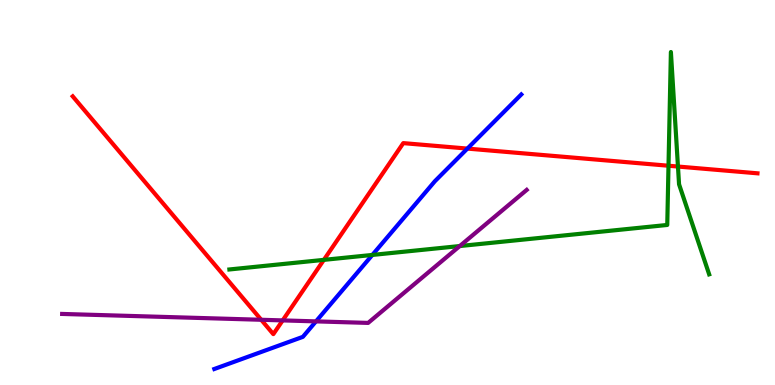[{'lines': ['blue', 'red'], 'intersections': [{'x': 6.03, 'y': 6.14}]}, {'lines': ['green', 'red'], 'intersections': [{'x': 4.18, 'y': 3.25}, {'x': 8.63, 'y': 5.7}, {'x': 8.75, 'y': 5.67}]}, {'lines': ['purple', 'red'], 'intersections': [{'x': 3.37, 'y': 1.69}, {'x': 3.65, 'y': 1.68}]}, {'lines': ['blue', 'green'], 'intersections': [{'x': 4.8, 'y': 3.38}]}, {'lines': ['blue', 'purple'], 'intersections': [{'x': 4.08, 'y': 1.65}]}, {'lines': ['green', 'purple'], 'intersections': [{'x': 5.93, 'y': 3.61}]}]